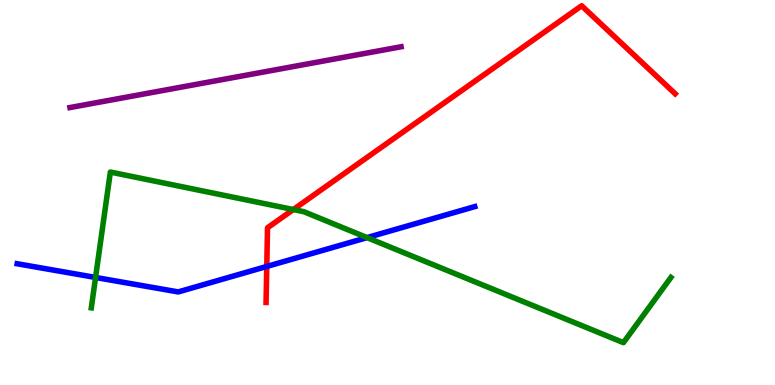[{'lines': ['blue', 'red'], 'intersections': [{'x': 3.44, 'y': 3.08}]}, {'lines': ['green', 'red'], 'intersections': [{'x': 3.78, 'y': 4.56}]}, {'lines': ['purple', 'red'], 'intersections': []}, {'lines': ['blue', 'green'], 'intersections': [{'x': 1.23, 'y': 2.79}, {'x': 4.74, 'y': 3.83}]}, {'lines': ['blue', 'purple'], 'intersections': []}, {'lines': ['green', 'purple'], 'intersections': []}]